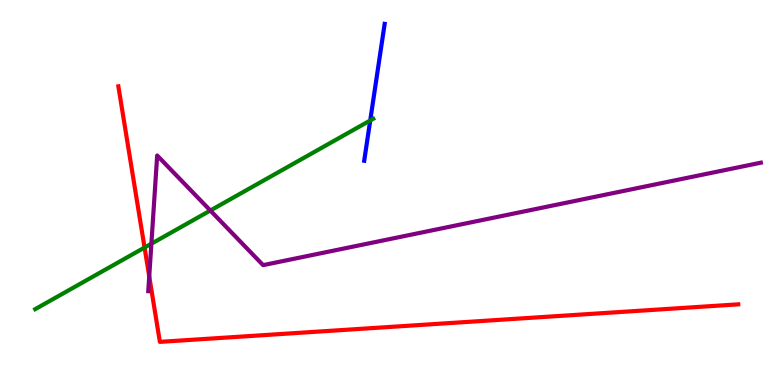[{'lines': ['blue', 'red'], 'intersections': []}, {'lines': ['green', 'red'], 'intersections': [{'x': 1.87, 'y': 3.57}]}, {'lines': ['purple', 'red'], 'intersections': [{'x': 1.93, 'y': 2.82}]}, {'lines': ['blue', 'green'], 'intersections': [{'x': 4.78, 'y': 6.87}]}, {'lines': ['blue', 'purple'], 'intersections': []}, {'lines': ['green', 'purple'], 'intersections': [{'x': 1.95, 'y': 3.67}, {'x': 2.71, 'y': 4.53}]}]